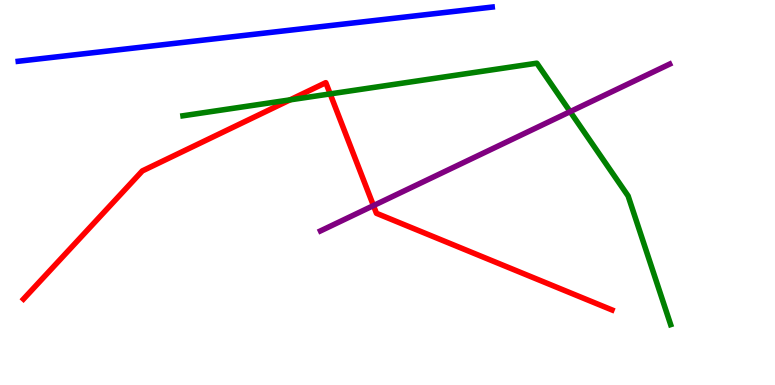[{'lines': ['blue', 'red'], 'intersections': []}, {'lines': ['green', 'red'], 'intersections': [{'x': 3.74, 'y': 7.41}, {'x': 4.26, 'y': 7.56}]}, {'lines': ['purple', 'red'], 'intersections': [{'x': 4.82, 'y': 4.66}]}, {'lines': ['blue', 'green'], 'intersections': []}, {'lines': ['blue', 'purple'], 'intersections': []}, {'lines': ['green', 'purple'], 'intersections': [{'x': 7.36, 'y': 7.1}]}]